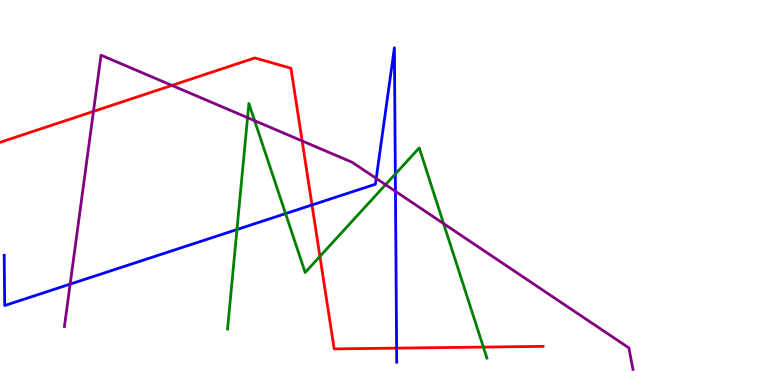[{'lines': ['blue', 'red'], 'intersections': [{'x': 4.03, 'y': 4.68}, {'x': 5.12, 'y': 0.958}]}, {'lines': ['green', 'red'], 'intersections': [{'x': 4.13, 'y': 3.34}, {'x': 6.24, 'y': 0.985}]}, {'lines': ['purple', 'red'], 'intersections': [{'x': 1.21, 'y': 7.11}, {'x': 2.22, 'y': 7.78}, {'x': 3.9, 'y': 6.34}]}, {'lines': ['blue', 'green'], 'intersections': [{'x': 3.06, 'y': 4.04}, {'x': 3.68, 'y': 4.45}, {'x': 5.1, 'y': 5.48}]}, {'lines': ['blue', 'purple'], 'intersections': [{'x': 0.905, 'y': 2.62}, {'x': 4.85, 'y': 5.37}, {'x': 5.1, 'y': 5.03}]}, {'lines': ['green', 'purple'], 'intersections': [{'x': 3.19, 'y': 6.94}, {'x': 3.29, 'y': 6.87}, {'x': 4.98, 'y': 5.2}, {'x': 5.72, 'y': 4.19}]}]